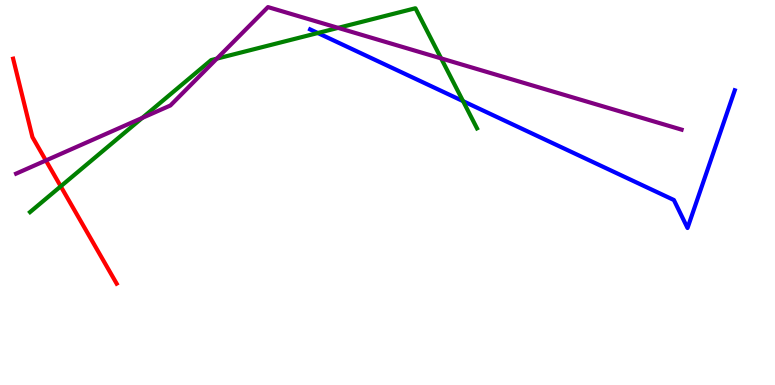[{'lines': ['blue', 'red'], 'intersections': []}, {'lines': ['green', 'red'], 'intersections': [{'x': 0.784, 'y': 5.16}]}, {'lines': ['purple', 'red'], 'intersections': [{'x': 0.592, 'y': 5.83}]}, {'lines': ['blue', 'green'], 'intersections': [{'x': 4.1, 'y': 9.14}, {'x': 5.97, 'y': 7.37}]}, {'lines': ['blue', 'purple'], 'intersections': []}, {'lines': ['green', 'purple'], 'intersections': [{'x': 1.84, 'y': 6.94}, {'x': 2.8, 'y': 8.48}, {'x': 4.36, 'y': 9.28}, {'x': 5.69, 'y': 8.48}]}]